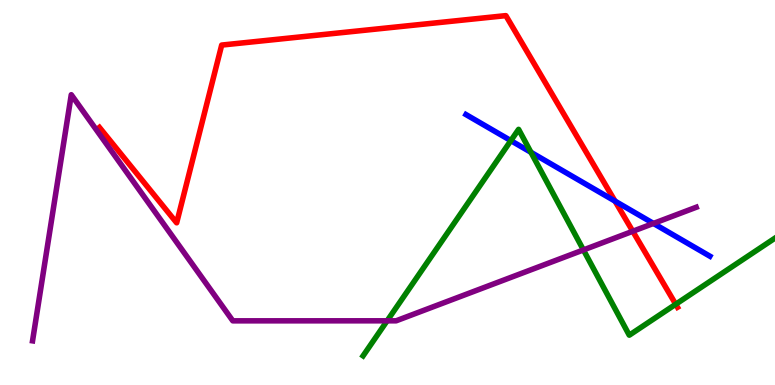[{'lines': ['blue', 'red'], 'intersections': [{'x': 7.94, 'y': 4.78}]}, {'lines': ['green', 'red'], 'intersections': [{'x': 8.72, 'y': 2.1}]}, {'lines': ['purple', 'red'], 'intersections': [{'x': 8.16, 'y': 3.99}]}, {'lines': ['blue', 'green'], 'intersections': [{'x': 6.59, 'y': 6.35}, {'x': 6.85, 'y': 6.04}]}, {'lines': ['blue', 'purple'], 'intersections': [{'x': 8.43, 'y': 4.2}]}, {'lines': ['green', 'purple'], 'intersections': [{'x': 5.0, 'y': 1.67}, {'x': 7.53, 'y': 3.51}]}]